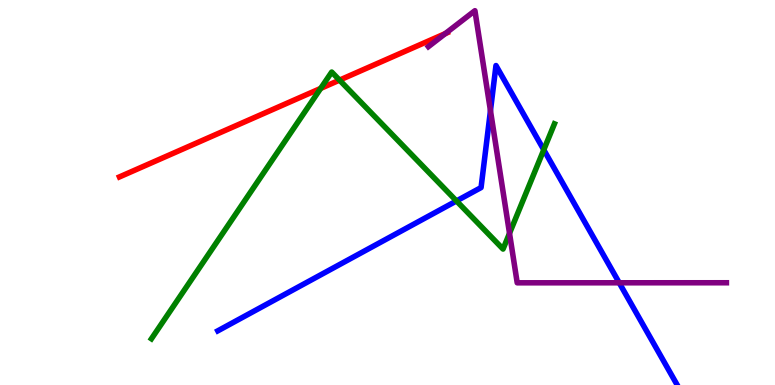[{'lines': ['blue', 'red'], 'intersections': []}, {'lines': ['green', 'red'], 'intersections': [{'x': 4.14, 'y': 7.7}, {'x': 4.38, 'y': 7.92}]}, {'lines': ['purple', 'red'], 'intersections': [{'x': 5.75, 'y': 9.13}]}, {'lines': ['blue', 'green'], 'intersections': [{'x': 5.89, 'y': 4.78}, {'x': 7.02, 'y': 6.11}]}, {'lines': ['blue', 'purple'], 'intersections': [{'x': 6.33, 'y': 7.13}, {'x': 7.99, 'y': 2.65}]}, {'lines': ['green', 'purple'], 'intersections': [{'x': 6.57, 'y': 3.94}]}]